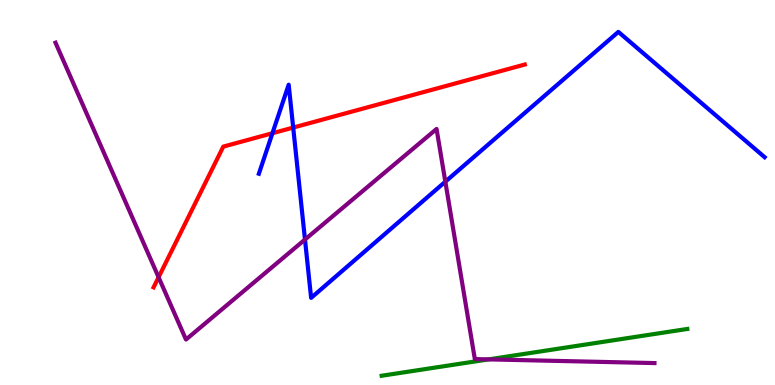[{'lines': ['blue', 'red'], 'intersections': [{'x': 3.52, 'y': 6.54}, {'x': 3.78, 'y': 6.69}]}, {'lines': ['green', 'red'], 'intersections': []}, {'lines': ['purple', 'red'], 'intersections': [{'x': 2.05, 'y': 2.8}]}, {'lines': ['blue', 'green'], 'intersections': []}, {'lines': ['blue', 'purple'], 'intersections': [{'x': 3.94, 'y': 3.78}, {'x': 5.75, 'y': 5.28}]}, {'lines': ['green', 'purple'], 'intersections': [{'x': 6.3, 'y': 0.665}]}]